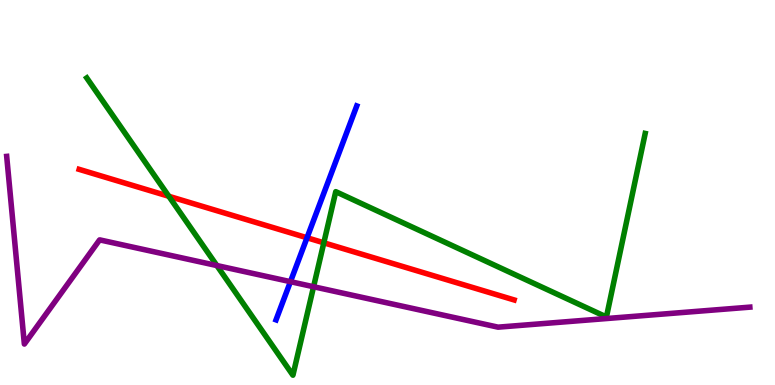[{'lines': ['blue', 'red'], 'intersections': [{'x': 3.96, 'y': 3.82}]}, {'lines': ['green', 'red'], 'intersections': [{'x': 2.18, 'y': 4.9}, {'x': 4.18, 'y': 3.69}]}, {'lines': ['purple', 'red'], 'intersections': []}, {'lines': ['blue', 'green'], 'intersections': []}, {'lines': ['blue', 'purple'], 'intersections': [{'x': 3.75, 'y': 2.68}]}, {'lines': ['green', 'purple'], 'intersections': [{'x': 2.8, 'y': 3.1}, {'x': 4.05, 'y': 2.55}]}]